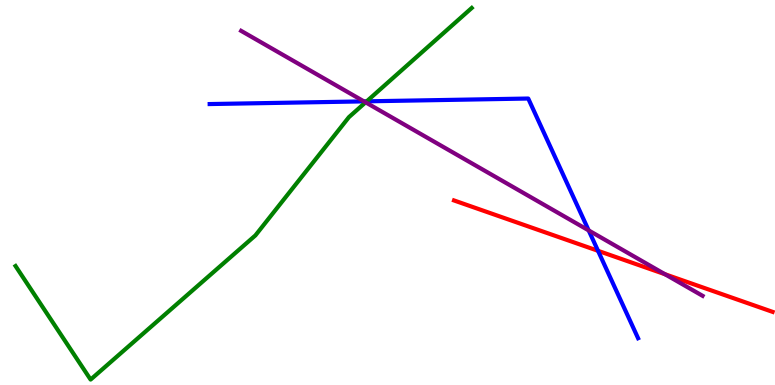[{'lines': ['blue', 'red'], 'intersections': [{'x': 7.72, 'y': 3.49}]}, {'lines': ['green', 'red'], 'intersections': []}, {'lines': ['purple', 'red'], 'intersections': [{'x': 8.58, 'y': 2.88}]}, {'lines': ['blue', 'green'], 'intersections': [{'x': 4.73, 'y': 7.37}]}, {'lines': ['blue', 'purple'], 'intersections': [{'x': 4.7, 'y': 7.37}, {'x': 7.6, 'y': 4.02}]}, {'lines': ['green', 'purple'], 'intersections': [{'x': 4.72, 'y': 7.34}]}]